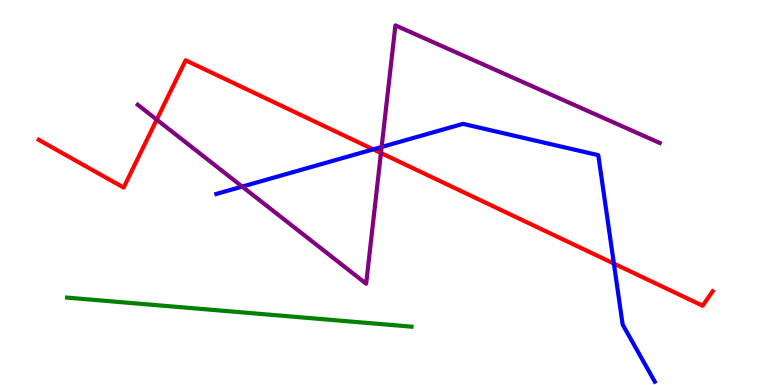[{'lines': ['blue', 'red'], 'intersections': [{'x': 4.82, 'y': 6.12}, {'x': 7.92, 'y': 3.15}]}, {'lines': ['green', 'red'], 'intersections': []}, {'lines': ['purple', 'red'], 'intersections': [{'x': 2.02, 'y': 6.89}, {'x': 4.92, 'y': 6.03}]}, {'lines': ['blue', 'green'], 'intersections': []}, {'lines': ['blue', 'purple'], 'intersections': [{'x': 3.13, 'y': 5.15}, {'x': 4.92, 'y': 6.18}]}, {'lines': ['green', 'purple'], 'intersections': []}]